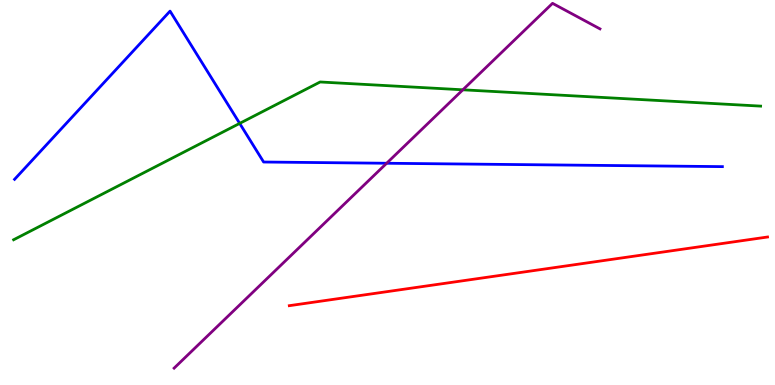[{'lines': ['blue', 'red'], 'intersections': []}, {'lines': ['green', 'red'], 'intersections': []}, {'lines': ['purple', 'red'], 'intersections': []}, {'lines': ['blue', 'green'], 'intersections': [{'x': 3.09, 'y': 6.79}]}, {'lines': ['blue', 'purple'], 'intersections': [{'x': 4.99, 'y': 5.76}]}, {'lines': ['green', 'purple'], 'intersections': [{'x': 5.97, 'y': 7.67}]}]